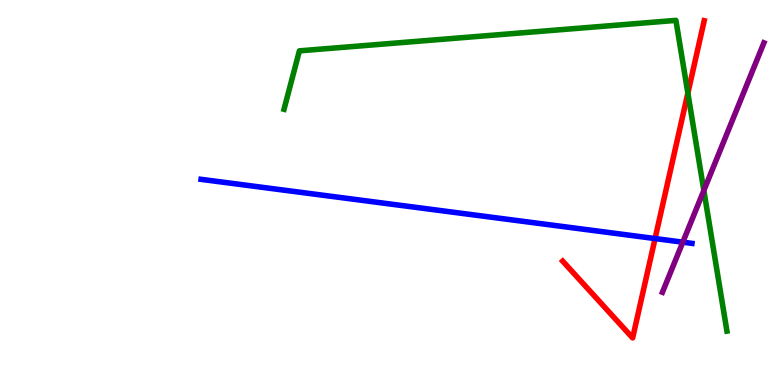[{'lines': ['blue', 'red'], 'intersections': [{'x': 8.45, 'y': 3.8}]}, {'lines': ['green', 'red'], 'intersections': [{'x': 8.88, 'y': 7.58}]}, {'lines': ['purple', 'red'], 'intersections': []}, {'lines': ['blue', 'green'], 'intersections': []}, {'lines': ['blue', 'purple'], 'intersections': [{'x': 8.81, 'y': 3.71}]}, {'lines': ['green', 'purple'], 'intersections': [{'x': 9.08, 'y': 5.05}]}]